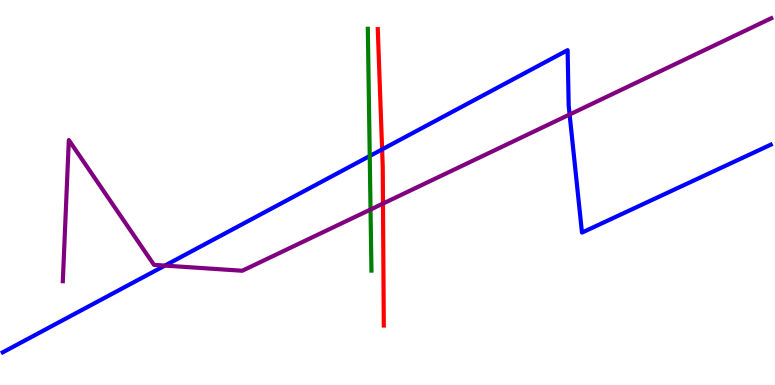[{'lines': ['blue', 'red'], 'intersections': [{'x': 4.93, 'y': 6.12}]}, {'lines': ['green', 'red'], 'intersections': []}, {'lines': ['purple', 'red'], 'intersections': [{'x': 4.94, 'y': 4.71}]}, {'lines': ['blue', 'green'], 'intersections': [{'x': 4.77, 'y': 5.95}]}, {'lines': ['blue', 'purple'], 'intersections': [{'x': 2.13, 'y': 3.1}, {'x': 7.35, 'y': 7.03}]}, {'lines': ['green', 'purple'], 'intersections': [{'x': 4.78, 'y': 4.56}]}]